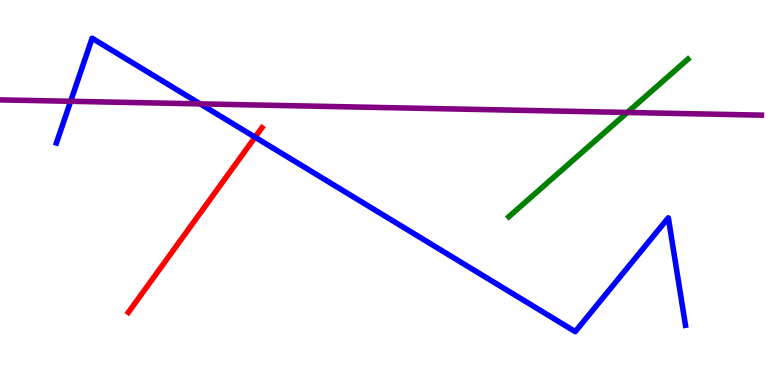[{'lines': ['blue', 'red'], 'intersections': [{'x': 3.29, 'y': 6.44}]}, {'lines': ['green', 'red'], 'intersections': []}, {'lines': ['purple', 'red'], 'intersections': []}, {'lines': ['blue', 'green'], 'intersections': []}, {'lines': ['blue', 'purple'], 'intersections': [{'x': 0.912, 'y': 7.37}, {'x': 2.58, 'y': 7.3}]}, {'lines': ['green', 'purple'], 'intersections': [{'x': 8.09, 'y': 7.08}]}]